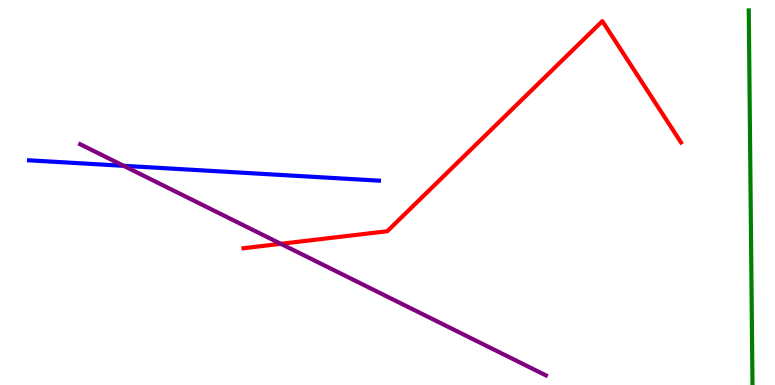[{'lines': ['blue', 'red'], 'intersections': []}, {'lines': ['green', 'red'], 'intersections': []}, {'lines': ['purple', 'red'], 'intersections': [{'x': 3.62, 'y': 3.67}]}, {'lines': ['blue', 'green'], 'intersections': []}, {'lines': ['blue', 'purple'], 'intersections': [{'x': 1.6, 'y': 5.69}]}, {'lines': ['green', 'purple'], 'intersections': []}]